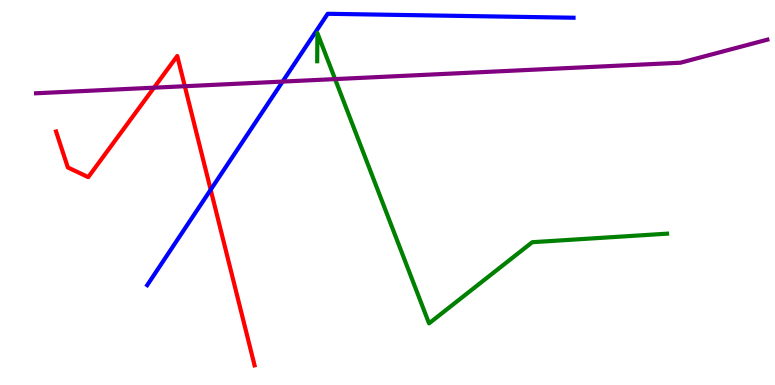[{'lines': ['blue', 'red'], 'intersections': [{'x': 2.72, 'y': 5.07}]}, {'lines': ['green', 'red'], 'intersections': []}, {'lines': ['purple', 'red'], 'intersections': [{'x': 1.99, 'y': 7.72}, {'x': 2.38, 'y': 7.76}]}, {'lines': ['blue', 'green'], 'intersections': []}, {'lines': ['blue', 'purple'], 'intersections': [{'x': 3.65, 'y': 7.88}]}, {'lines': ['green', 'purple'], 'intersections': [{'x': 4.32, 'y': 7.95}]}]